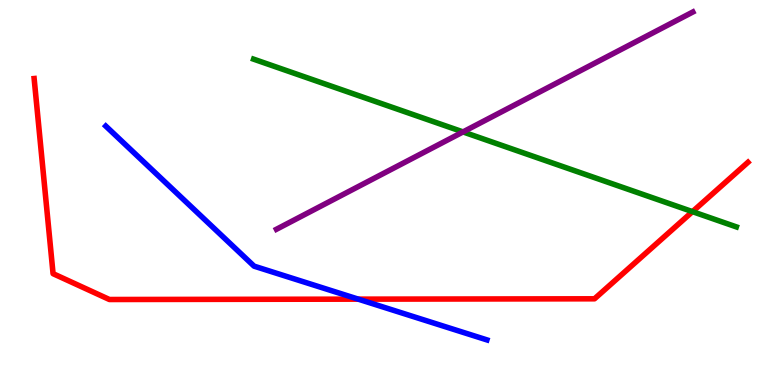[{'lines': ['blue', 'red'], 'intersections': [{'x': 4.62, 'y': 2.23}]}, {'lines': ['green', 'red'], 'intersections': [{'x': 8.94, 'y': 4.5}]}, {'lines': ['purple', 'red'], 'intersections': []}, {'lines': ['blue', 'green'], 'intersections': []}, {'lines': ['blue', 'purple'], 'intersections': []}, {'lines': ['green', 'purple'], 'intersections': [{'x': 5.97, 'y': 6.57}]}]